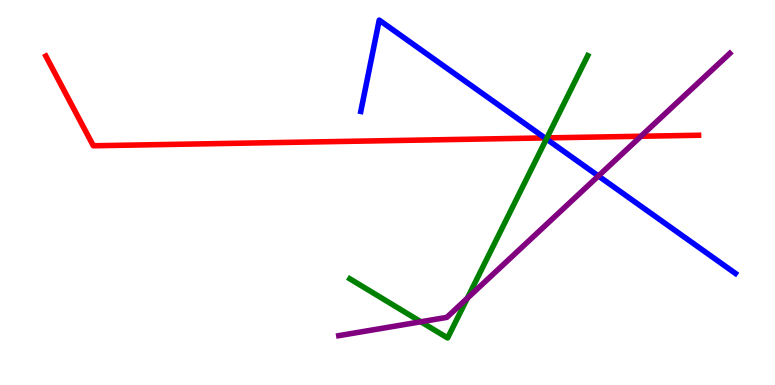[{'lines': ['blue', 'red'], 'intersections': [{'x': 7.03, 'y': 6.42}]}, {'lines': ['green', 'red'], 'intersections': [{'x': 7.06, 'y': 6.42}]}, {'lines': ['purple', 'red'], 'intersections': [{'x': 8.27, 'y': 6.46}]}, {'lines': ['blue', 'green'], 'intersections': [{'x': 7.05, 'y': 6.39}]}, {'lines': ['blue', 'purple'], 'intersections': [{'x': 7.72, 'y': 5.43}]}, {'lines': ['green', 'purple'], 'intersections': [{'x': 5.43, 'y': 1.64}, {'x': 6.03, 'y': 2.25}]}]